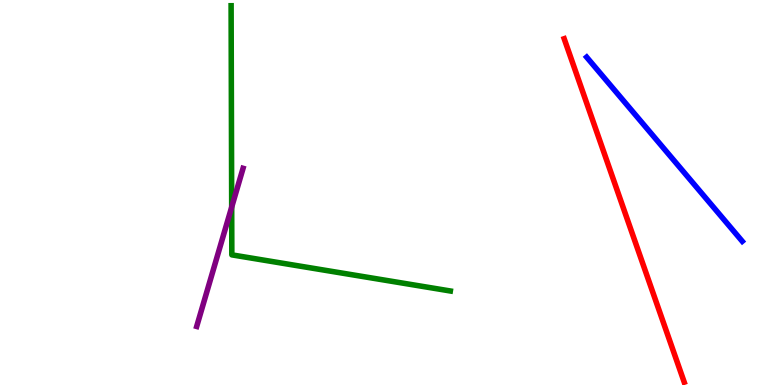[{'lines': ['blue', 'red'], 'intersections': []}, {'lines': ['green', 'red'], 'intersections': []}, {'lines': ['purple', 'red'], 'intersections': []}, {'lines': ['blue', 'green'], 'intersections': []}, {'lines': ['blue', 'purple'], 'intersections': []}, {'lines': ['green', 'purple'], 'intersections': [{'x': 2.99, 'y': 4.62}]}]